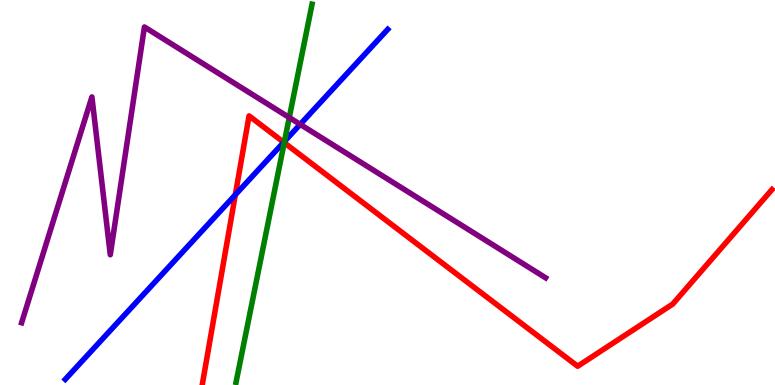[{'lines': ['blue', 'red'], 'intersections': [{'x': 3.04, 'y': 4.94}, {'x': 3.66, 'y': 6.3}]}, {'lines': ['green', 'red'], 'intersections': [{'x': 3.67, 'y': 6.29}]}, {'lines': ['purple', 'red'], 'intersections': []}, {'lines': ['blue', 'green'], 'intersections': [{'x': 3.67, 'y': 6.33}]}, {'lines': ['blue', 'purple'], 'intersections': [{'x': 3.87, 'y': 6.77}]}, {'lines': ['green', 'purple'], 'intersections': [{'x': 3.73, 'y': 6.95}]}]